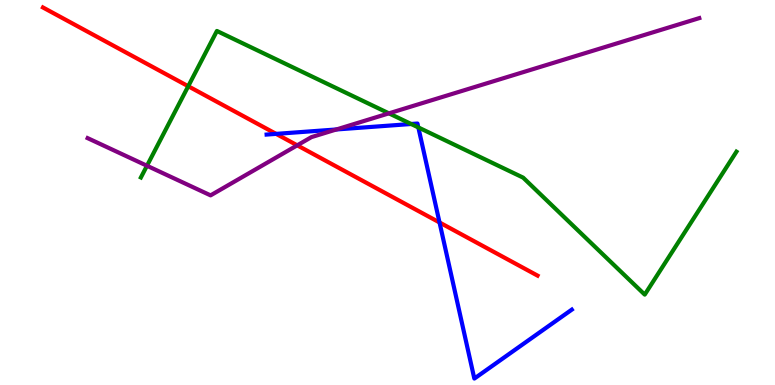[{'lines': ['blue', 'red'], 'intersections': [{'x': 3.56, 'y': 6.52}, {'x': 5.67, 'y': 4.22}]}, {'lines': ['green', 'red'], 'intersections': [{'x': 2.43, 'y': 7.76}]}, {'lines': ['purple', 'red'], 'intersections': [{'x': 3.84, 'y': 6.23}]}, {'lines': ['blue', 'green'], 'intersections': [{'x': 5.31, 'y': 6.78}, {'x': 5.4, 'y': 6.69}]}, {'lines': ['blue', 'purple'], 'intersections': [{'x': 4.34, 'y': 6.64}]}, {'lines': ['green', 'purple'], 'intersections': [{'x': 1.9, 'y': 5.69}, {'x': 5.02, 'y': 7.06}]}]